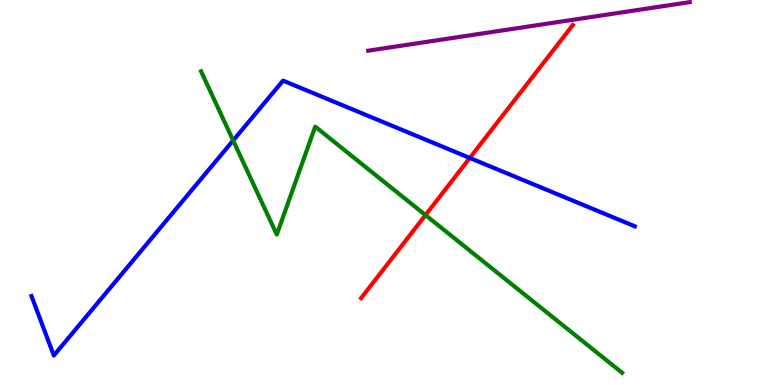[{'lines': ['blue', 'red'], 'intersections': [{'x': 6.06, 'y': 5.9}]}, {'lines': ['green', 'red'], 'intersections': [{'x': 5.49, 'y': 4.41}]}, {'lines': ['purple', 'red'], 'intersections': []}, {'lines': ['blue', 'green'], 'intersections': [{'x': 3.01, 'y': 6.35}]}, {'lines': ['blue', 'purple'], 'intersections': []}, {'lines': ['green', 'purple'], 'intersections': []}]